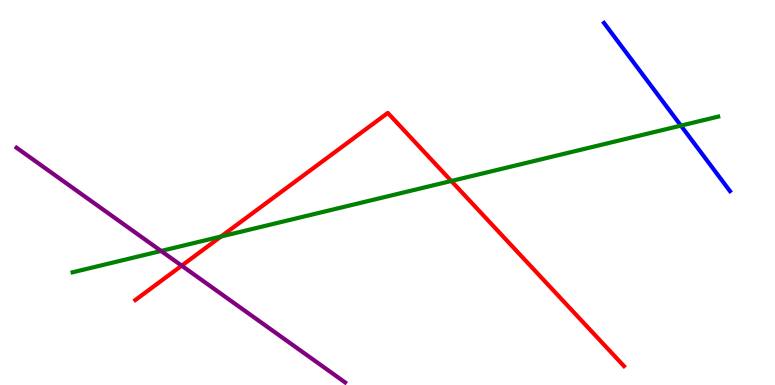[{'lines': ['blue', 'red'], 'intersections': []}, {'lines': ['green', 'red'], 'intersections': [{'x': 2.85, 'y': 3.86}, {'x': 5.82, 'y': 5.3}]}, {'lines': ['purple', 'red'], 'intersections': [{'x': 2.34, 'y': 3.1}]}, {'lines': ['blue', 'green'], 'intersections': [{'x': 8.79, 'y': 6.74}]}, {'lines': ['blue', 'purple'], 'intersections': []}, {'lines': ['green', 'purple'], 'intersections': [{'x': 2.08, 'y': 3.48}]}]